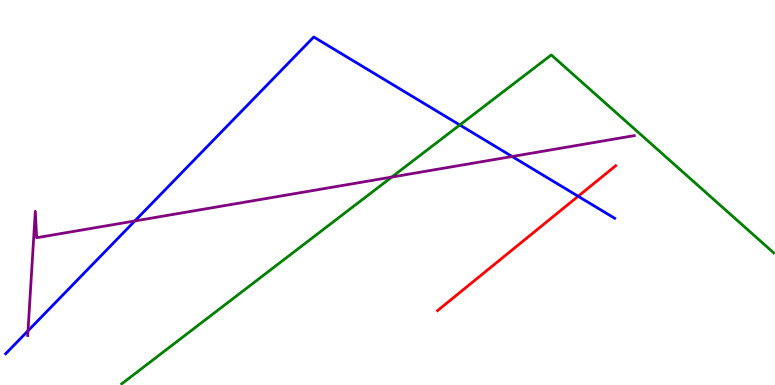[{'lines': ['blue', 'red'], 'intersections': [{'x': 7.46, 'y': 4.9}]}, {'lines': ['green', 'red'], 'intersections': []}, {'lines': ['purple', 'red'], 'intersections': []}, {'lines': ['blue', 'green'], 'intersections': [{'x': 5.93, 'y': 6.75}]}, {'lines': ['blue', 'purple'], 'intersections': [{'x': 0.361, 'y': 1.41}, {'x': 1.74, 'y': 4.26}, {'x': 6.61, 'y': 5.94}]}, {'lines': ['green', 'purple'], 'intersections': [{'x': 5.06, 'y': 5.4}]}]